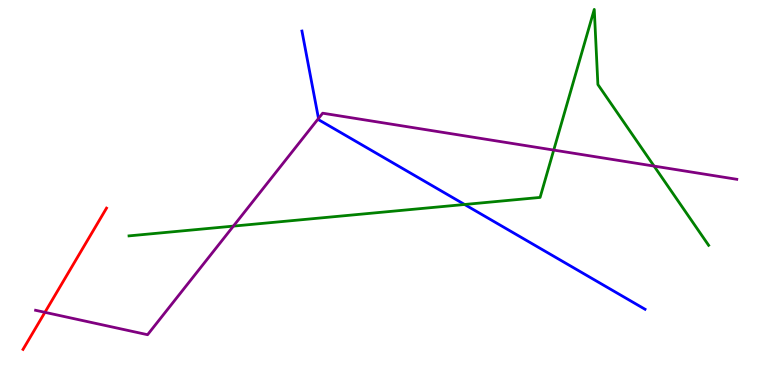[{'lines': ['blue', 'red'], 'intersections': []}, {'lines': ['green', 'red'], 'intersections': []}, {'lines': ['purple', 'red'], 'intersections': [{'x': 0.58, 'y': 1.89}]}, {'lines': ['blue', 'green'], 'intersections': [{'x': 5.99, 'y': 4.69}]}, {'lines': ['blue', 'purple'], 'intersections': [{'x': 4.11, 'y': 6.92}]}, {'lines': ['green', 'purple'], 'intersections': [{'x': 3.01, 'y': 4.13}, {'x': 7.14, 'y': 6.1}, {'x': 8.44, 'y': 5.69}]}]